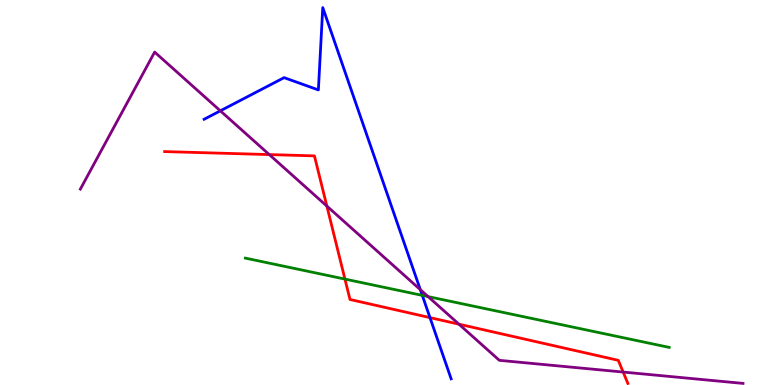[{'lines': ['blue', 'red'], 'intersections': [{'x': 5.55, 'y': 1.75}]}, {'lines': ['green', 'red'], 'intersections': [{'x': 4.45, 'y': 2.75}]}, {'lines': ['purple', 'red'], 'intersections': [{'x': 3.47, 'y': 5.98}, {'x': 4.22, 'y': 4.65}, {'x': 5.92, 'y': 1.58}, {'x': 8.04, 'y': 0.336}]}, {'lines': ['blue', 'green'], 'intersections': [{'x': 5.45, 'y': 2.33}]}, {'lines': ['blue', 'purple'], 'intersections': [{'x': 2.84, 'y': 7.12}, {'x': 5.42, 'y': 2.48}]}, {'lines': ['green', 'purple'], 'intersections': [{'x': 5.52, 'y': 2.3}]}]